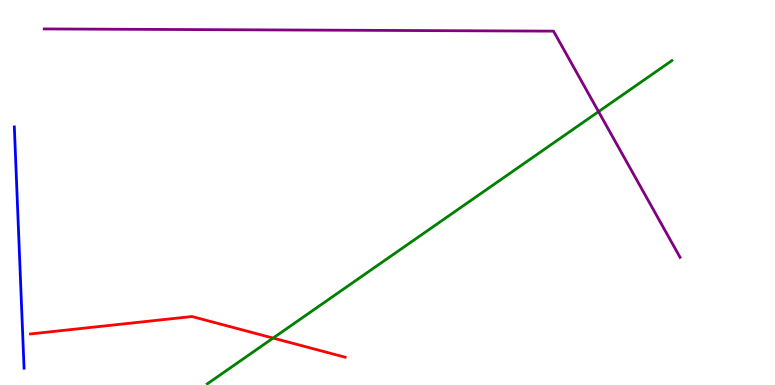[{'lines': ['blue', 'red'], 'intersections': []}, {'lines': ['green', 'red'], 'intersections': [{'x': 3.52, 'y': 1.22}]}, {'lines': ['purple', 'red'], 'intersections': []}, {'lines': ['blue', 'green'], 'intersections': []}, {'lines': ['blue', 'purple'], 'intersections': []}, {'lines': ['green', 'purple'], 'intersections': [{'x': 7.72, 'y': 7.1}]}]